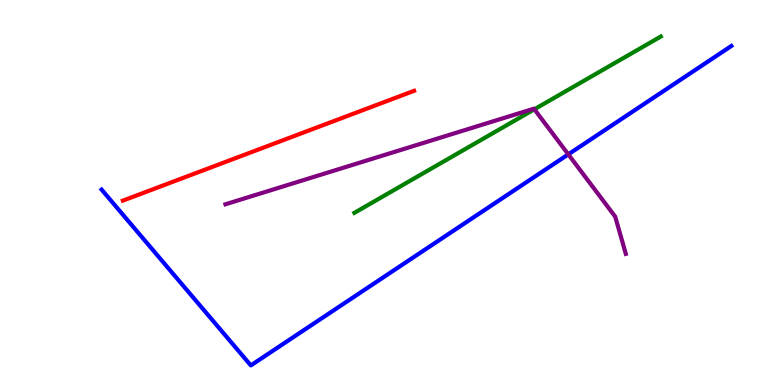[{'lines': ['blue', 'red'], 'intersections': []}, {'lines': ['green', 'red'], 'intersections': []}, {'lines': ['purple', 'red'], 'intersections': []}, {'lines': ['blue', 'green'], 'intersections': []}, {'lines': ['blue', 'purple'], 'intersections': [{'x': 7.33, 'y': 5.99}]}, {'lines': ['green', 'purple'], 'intersections': [{'x': 6.9, 'y': 7.16}]}]